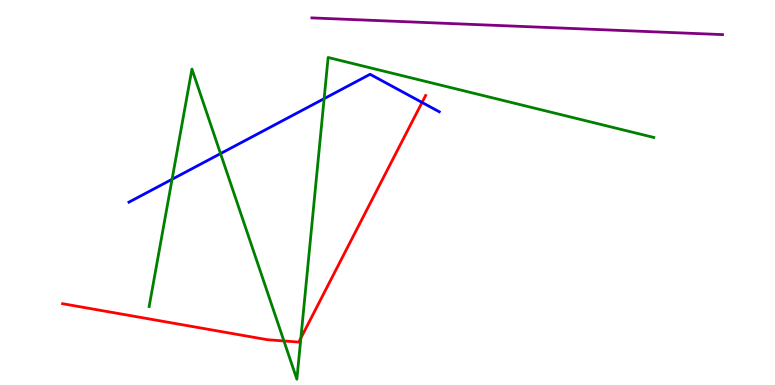[{'lines': ['blue', 'red'], 'intersections': [{'x': 5.45, 'y': 7.34}]}, {'lines': ['green', 'red'], 'intersections': [{'x': 3.66, 'y': 1.14}, {'x': 3.88, 'y': 1.22}]}, {'lines': ['purple', 'red'], 'intersections': []}, {'lines': ['blue', 'green'], 'intersections': [{'x': 2.22, 'y': 5.34}, {'x': 2.85, 'y': 6.01}, {'x': 4.18, 'y': 7.44}]}, {'lines': ['blue', 'purple'], 'intersections': []}, {'lines': ['green', 'purple'], 'intersections': []}]